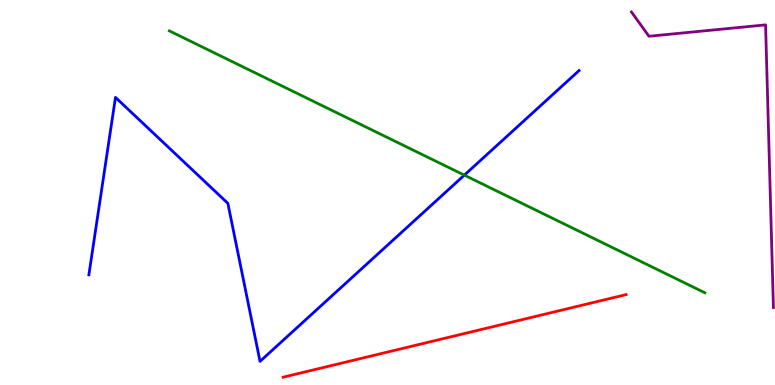[{'lines': ['blue', 'red'], 'intersections': []}, {'lines': ['green', 'red'], 'intersections': []}, {'lines': ['purple', 'red'], 'intersections': []}, {'lines': ['blue', 'green'], 'intersections': [{'x': 5.99, 'y': 5.45}]}, {'lines': ['blue', 'purple'], 'intersections': []}, {'lines': ['green', 'purple'], 'intersections': []}]